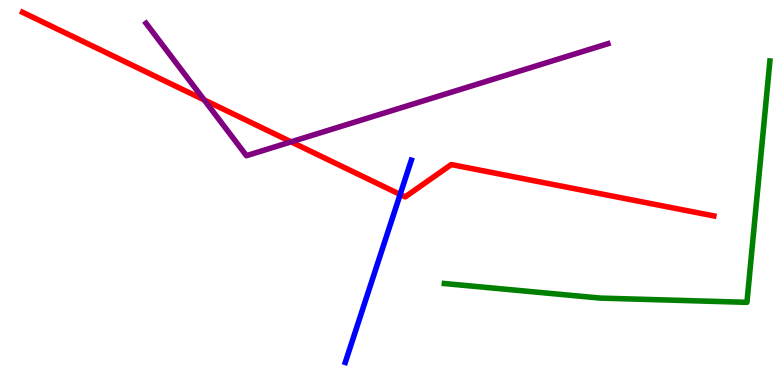[{'lines': ['blue', 'red'], 'intersections': [{'x': 5.16, 'y': 4.95}]}, {'lines': ['green', 'red'], 'intersections': []}, {'lines': ['purple', 'red'], 'intersections': [{'x': 2.63, 'y': 7.41}, {'x': 3.76, 'y': 6.32}]}, {'lines': ['blue', 'green'], 'intersections': []}, {'lines': ['blue', 'purple'], 'intersections': []}, {'lines': ['green', 'purple'], 'intersections': []}]